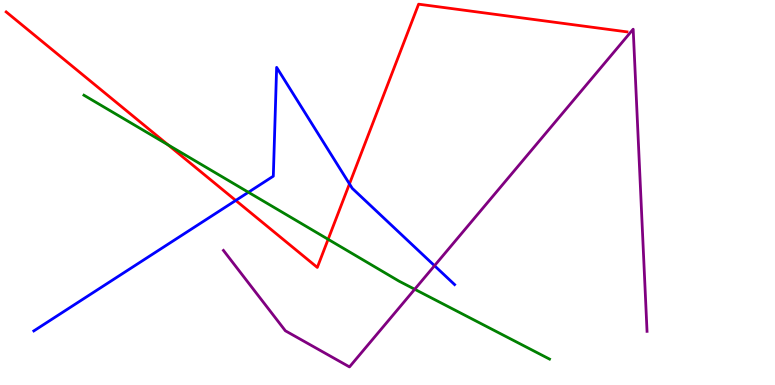[{'lines': ['blue', 'red'], 'intersections': [{'x': 3.04, 'y': 4.79}, {'x': 4.51, 'y': 5.22}]}, {'lines': ['green', 'red'], 'intersections': [{'x': 2.17, 'y': 6.24}, {'x': 4.23, 'y': 3.78}]}, {'lines': ['purple', 'red'], 'intersections': []}, {'lines': ['blue', 'green'], 'intersections': [{'x': 3.21, 'y': 5.01}]}, {'lines': ['blue', 'purple'], 'intersections': [{'x': 5.61, 'y': 3.1}]}, {'lines': ['green', 'purple'], 'intersections': [{'x': 5.35, 'y': 2.49}]}]